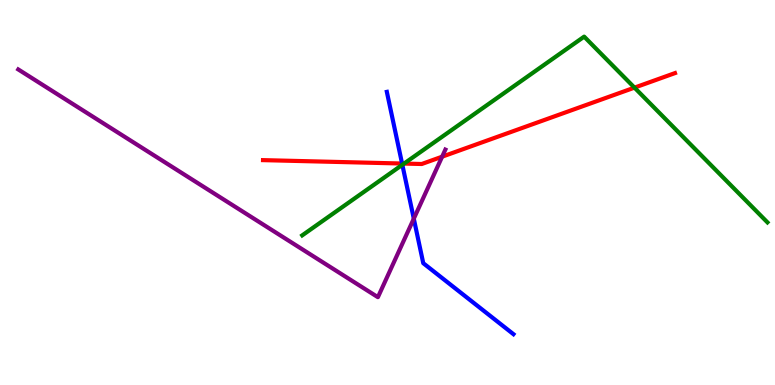[{'lines': ['blue', 'red'], 'intersections': [{'x': 5.19, 'y': 5.75}]}, {'lines': ['green', 'red'], 'intersections': [{'x': 5.21, 'y': 5.75}, {'x': 8.19, 'y': 7.72}]}, {'lines': ['purple', 'red'], 'intersections': [{'x': 5.7, 'y': 5.93}]}, {'lines': ['blue', 'green'], 'intersections': [{'x': 5.19, 'y': 5.72}]}, {'lines': ['blue', 'purple'], 'intersections': [{'x': 5.34, 'y': 4.32}]}, {'lines': ['green', 'purple'], 'intersections': []}]